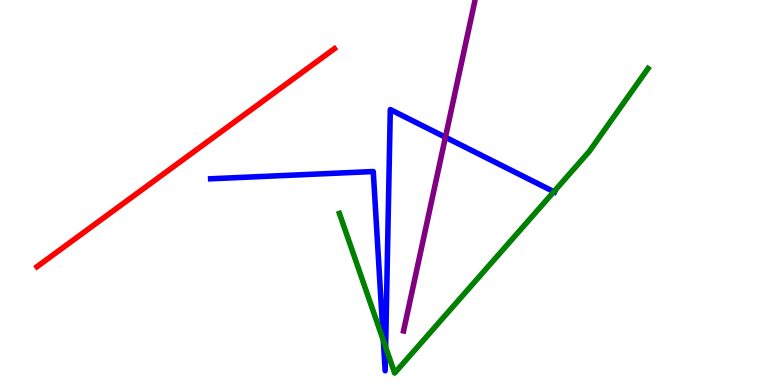[{'lines': ['blue', 'red'], 'intersections': []}, {'lines': ['green', 'red'], 'intersections': []}, {'lines': ['purple', 'red'], 'intersections': []}, {'lines': ['blue', 'green'], 'intersections': [{'x': 4.95, 'y': 1.16}, {'x': 4.98, 'y': 0.987}, {'x': 7.15, 'y': 5.02}]}, {'lines': ['blue', 'purple'], 'intersections': [{'x': 5.75, 'y': 6.44}]}, {'lines': ['green', 'purple'], 'intersections': []}]